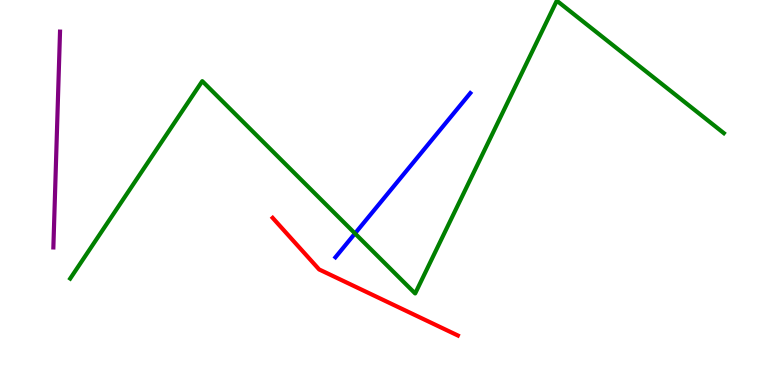[{'lines': ['blue', 'red'], 'intersections': []}, {'lines': ['green', 'red'], 'intersections': []}, {'lines': ['purple', 'red'], 'intersections': []}, {'lines': ['blue', 'green'], 'intersections': [{'x': 4.58, 'y': 3.94}]}, {'lines': ['blue', 'purple'], 'intersections': []}, {'lines': ['green', 'purple'], 'intersections': []}]